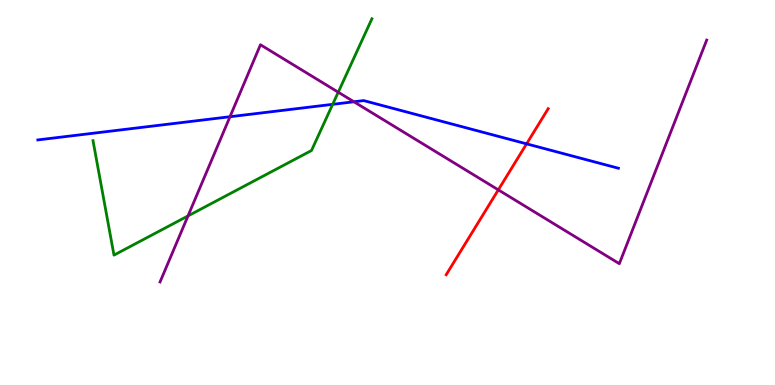[{'lines': ['blue', 'red'], 'intersections': [{'x': 6.79, 'y': 6.26}]}, {'lines': ['green', 'red'], 'intersections': []}, {'lines': ['purple', 'red'], 'intersections': [{'x': 6.43, 'y': 5.07}]}, {'lines': ['blue', 'green'], 'intersections': [{'x': 4.29, 'y': 7.29}]}, {'lines': ['blue', 'purple'], 'intersections': [{'x': 2.97, 'y': 6.97}, {'x': 4.57, 'y': 7.36}]}, {'lines': ['green', 'purple'], 'intersections': [{'x': 2.43, 'y': 4.39}, {'x': 4.36, 'y': 7.61}]}]